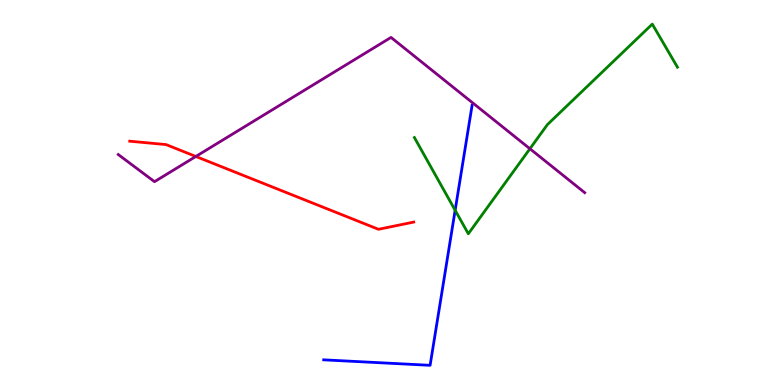[{'lines': ['blue', 'red'], 'intersections': []}, {'lines': ['green', 'red'], 'intersections': []}, {'lines': ['purple', 'red'], 'intersections': [{'x': 2.53, 'y': 5.94}]}, {'lines': ['blue', 'green'], 'intersections': [{'x': 5.87, 'y': 4.54}]}, {'lines': ['blue', 'purple'], 'intersections': []}, {'lines': ['green', 'purple'], 'intersections': [{'x': 6.84, 'y': 6.14}]}]